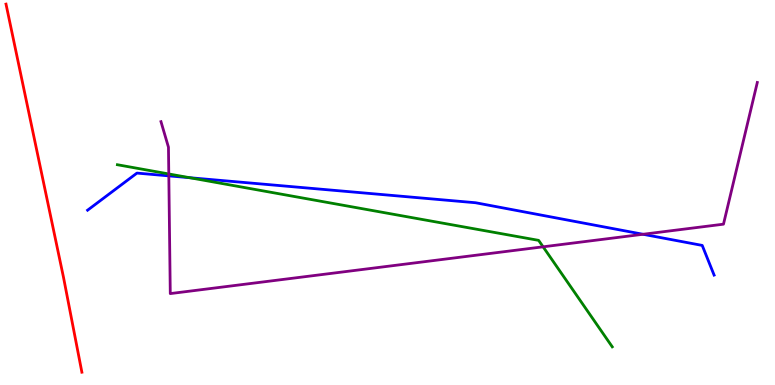[{'lines': ['blue', 'red'], 'intersections': []}, {'lines': ['green', 'red'], 'intersections': []}, {'lines': ['purple', 'red'], 'intersections': []}, {'lines': ['blue', 'green'], 'intersections': [{'x': 2.45, 'y': 5.38}]}, {'lines': ['blue', 'purple'], 'intersections': [{'x': 2.18, 'y': 5.43}, {'x': 8.3, 'y': 3.91}]}, {'lines': ['green', 'purple'], 'intersections': [{'x': 2.18, 'y': 5.48}, {'x': 7.01, 'y': 3.59}]}]